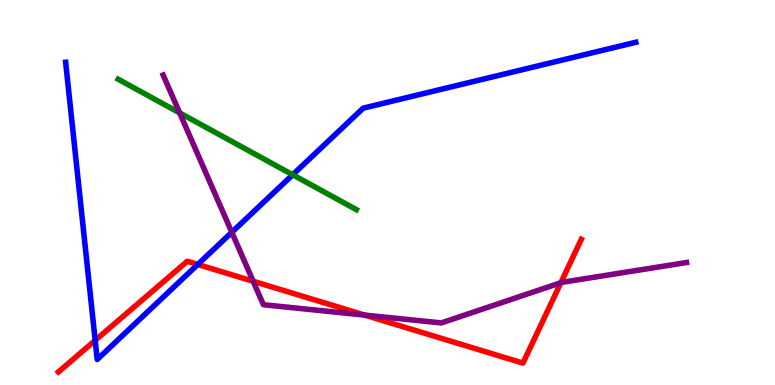[{'lines': ['blue', 'red'], 'intersections': [{'x': 1.23, 'y': 1.16}, {'x': 2.55, 'y': 3.13}]}, {'lines': ['green', 'red'], 'intersections': []}, {'lines': ['purple', 'red'], 'intersections': [{'x': 3.27, 'y': 2.69}, {'x': 4.71, 'y': 1.82}, {'x': 7.24, 'y': 2.66}]}, {'lines': ['blue', 'green'], 'intersections': [{'x': 3.78, 'y': 5.46}]}, {'lines': ['blue', 'purple'], 'intersections': [{'x': 2.99, 'y': 3.97}]}, {'lines': ['green', 'purple'], 'intersections': [{'x': 2.32, 'y': 7.07}]}]